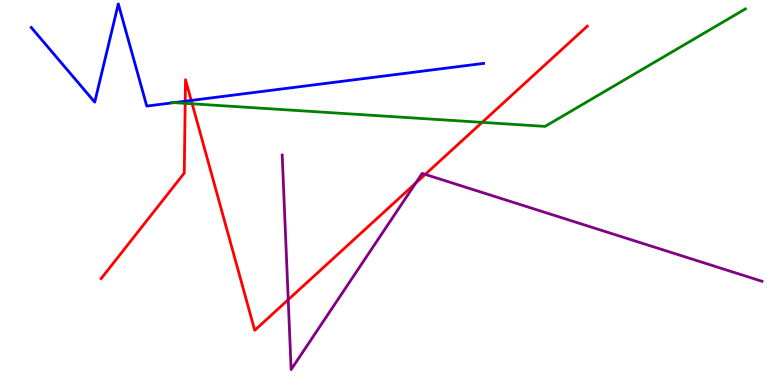[{'lines': ['blue', 'red'], 'intersections': [{'x': 2.39, 'y': 7.37}, {'x': 2.47, 'y': 7.39}]}, {'lines': ['green', 'red'], 'intersections': [{'x': 2.39, 'y': 7.32}, {'x': 2.48, 'y': 7.3}, {'x': 6.22, 'y': 6.82}]}, {'lines': ['purple', 'red'], 'intersections': [{'x': 3.72, 'y': 2.22}, {'x': 5.36, 'y': 5.24}, {'x': 5.49, 'y': 5.47}]}, {'lines': ['blue', 'green'], 'intersections': [{'x': 2.24, 'y': 7.33}]}, {'lines': ['blue', 'purple'], 'intersections': []}, {'lines': ['green', 'purple'], 'intersections': []}]